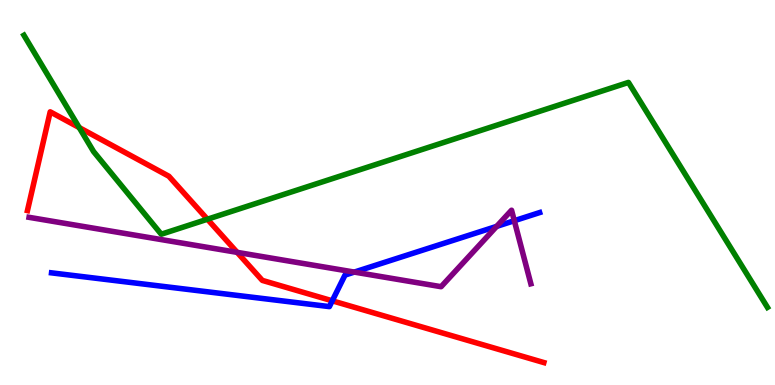[{'lines': ['blue', 'red'], 'intersections': [{'x': 4.29, 'y': 2.19}]}, {'lines': ['green', 'red'], 'intersections': [{'x': 1.02, 'y': 6.69}, {'x': 2.68, 'y': 4.31}]}, {'lines': ['purple', 'red'], 'intersections': [{'x': 3.06, 'y': 3.45}]}, {'lines': ['blue', 'green'], 'intersections': []}, {'lines': ['blue', 'purple'], 'intersections': [{'x': 4.57, 'y': 2.93}, {'x': 6.41, 'y': 4.12}, {'x': 6.64, 'y': 4.27}]}, {'lines': ['green', 'purple'], 'intersections': []}]